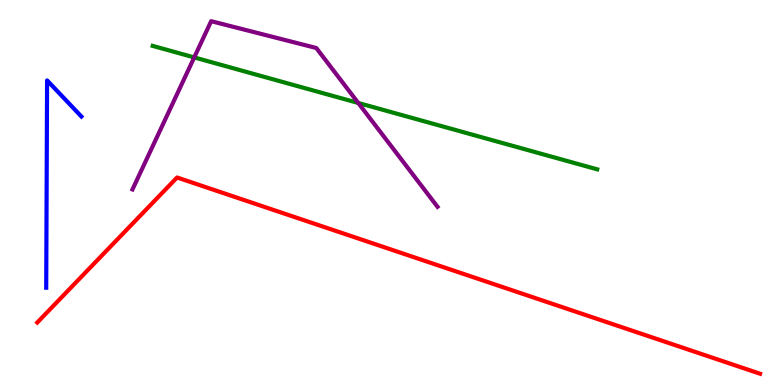[{'lines': ['blue', 'red'], 'intersections': []}, {'lines': ['green', 'red'], 'intersections': []}, {'lines': ['purple', 'red'], 'intersections': []}, {'lines': ['blue', 'green'], 'intersections': []}, {'lines': ['blue', 'purple'], 'intersections': []}, {'lines': ['green', 'purple'], 'intersections': [{'x': 2.51, 'y': 8.51}, {'x': 4.62, 'y': 7.33}]}]